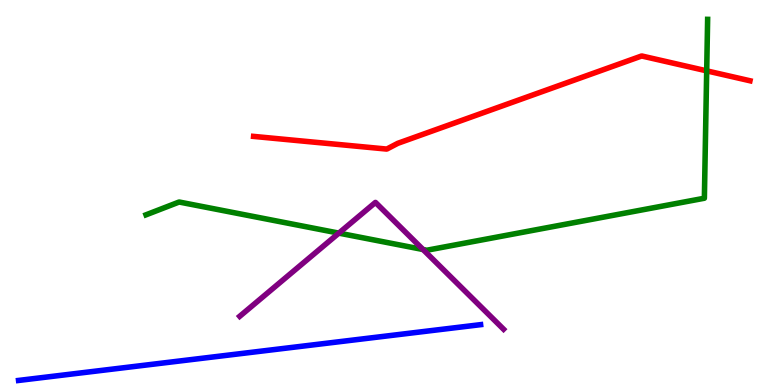[{'lines': ['blue', 'red'], 'intersections': []}, {'lines': ['green', 'red'], 'intersections': [{'x': 9.12, 'y': 8.16}]}, {'lines': ['purple', 'red'], 'intersections': []}, {'lines': ['blue', 'green'], 'intersections': []}, {'lines': ['blue', 'purple'], 'intersections': []}, {'lines': ['green', 'purple'], 'intersections': [{'x': 4.37, 'y': 3.94}, {'x': 5.46, 'y': 3.52}]}]